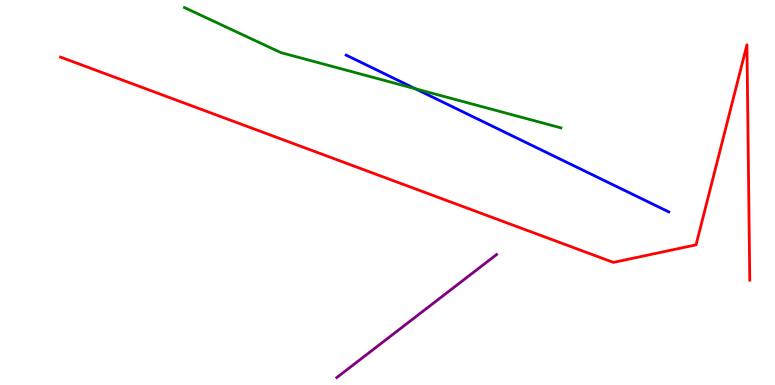[{'lines': ['blue', 'red'], 'intersections': []}, {'lines': ['green', 'red'], 'intersections': []}, {'lines': ['purple', 'red'], 'intersections': []}, {'lines': ['blue', 'green'], 'intersections': [{'x': 5.36, 'y': 7.7}]}, {'lines': ['blue', 'purple'], 'intersections': []}, {'lines': ['green', 'purple'], 'intersections': []}]